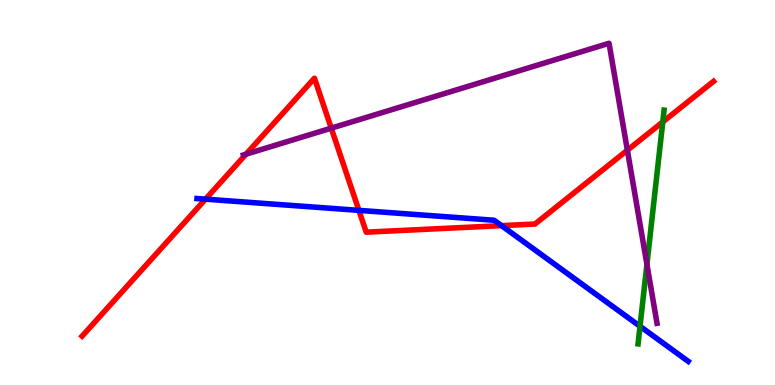[{'lines': ['blue', 'red'], 'intersections': [{'x': 2.65, 'y': 4.83}, {'x': 4.63, 'y': 4.54}, {'x': 6.47, 'y': 4.14}]}, {'lines': ['green', 'red'], 'intersections': [{'x': 8.55, 'y': 6.83}]}, {'lines': ['purple', 'red'], 'intersections': [{'x': 3.17, 'y': 6.0}, {'x': 4.27, 'y': 6.67}, {'x': 8.1, 'y': 6.1}]}, {'lines': ['blue', 'green'], 'intersections': [{'x': 8.26, 'y': 1.52}]}, {'lines': ['blue', 'purple'], 'intersections': []}, {'lines': ['green', 'purple'], 'intersections': [{'x': 8.35, 'y': 3.13}]}]